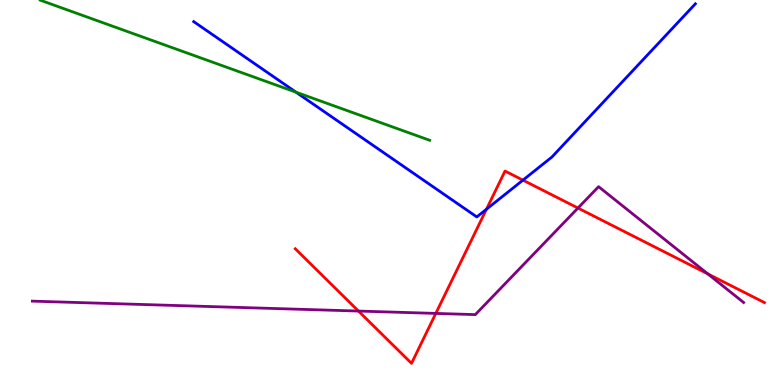[{'lines': ['blue', 'red'], 'intersections': [{'x': 6.28, 'y': 4.57}, {'x': 6.75, 'y': 5.32}]}, {'lines': ['green', 'red'], 'intersections': []}, {'lines': ['purple', 'red'], 'intersections': [{'x': 4.63, 'y': 1.92}, {'x': 5.62, 'y': 1.86}, {'x': 7.46, 'y': 4.6}, {'x': 9.13, 'y': 2.89}]}, {'lines': ['blue', 'green'], 'intersections': [{'x': 3.82, 'y': 7.61}]}, {'lines': ['blue', 'purple'], 'intersections': []}, {'lines': ['green', 'purple'], 'intersections': []}]